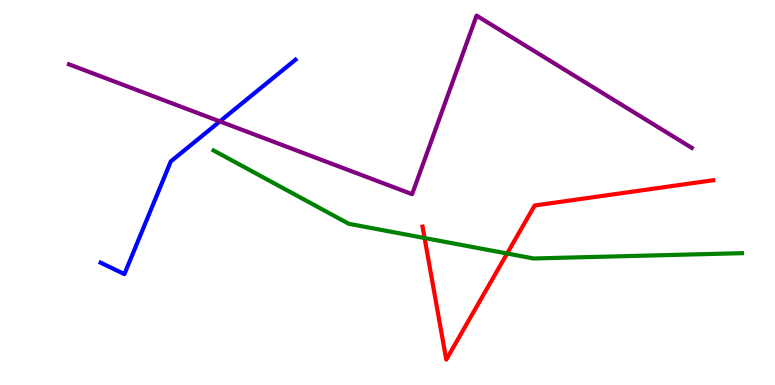[{'lines': ['blue', 'red'], 'intersections': []}, {'lines': ['green', 'red'], 'intersections': [{'x': 5.48, 'y': 3.82}, {'x': 6.54, 'y': 3.42}]}, {'lines': ['purple', 'red'], 'intersections': []}, {'lines': ['blue', 'green'], 'intersections': []}, {'lines': ['blue', 'purple'], 'intersections': [{'x': 2.84, 'y': 6.85}]}, {'lines': ['green', 'purple'], 'intersections': []}]